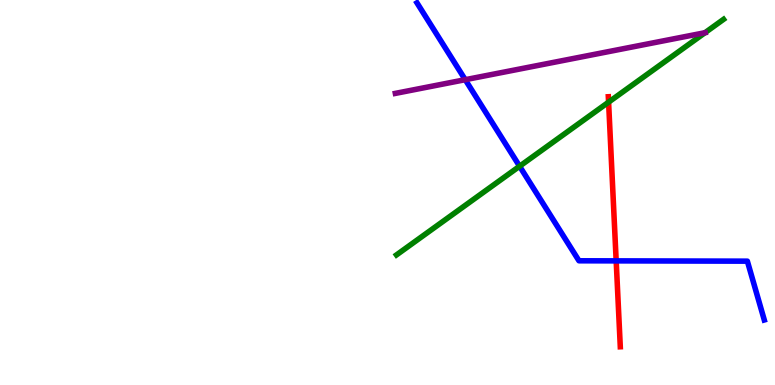[{'lines': ['blue', 'red'], 'intersections': [{'x': 7.95, 'y': 3.22}]}, {'lines': ['green', 'red'], 'intersections': [{'x': 7.85, 'y': 7.35}]}, {'lines': ['purple', 'red'], 'intersections': []}, {'lines': ['blue', 'green'], 'intersections': [{'x': 6.7, 'y': 5.68}]}, {'lines': ['blue', 'purple'], 'intersections': [{'x': 6.0, 'y': 7.93}]}, {'lines': ['green', 'purple'], 'intersections': [{'x': 9.1, 'y': 9.15}]}]